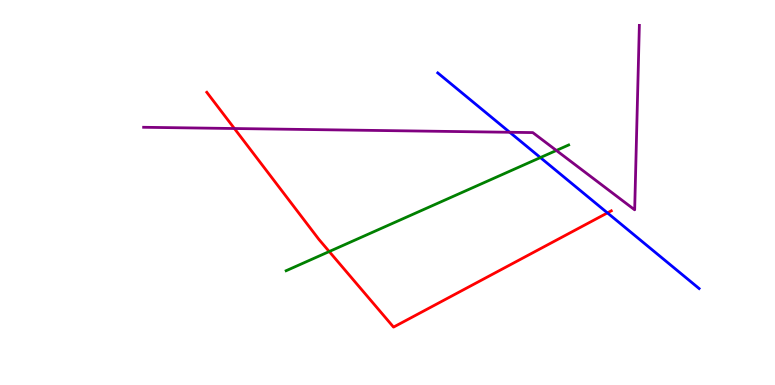[{'lines': ['blue', 'red'], 'intersections': [{'x': 7.84, 'y': 4.47}]}, {'lines': ['green', 'red'], 'intersections': [{'x': 4.25, 'y': 3.47}]}, {'lines': ['purple', 'red'], 'intersections': [{'x': 3.02, 'y': 6.66}]}, {'lines': ['blue', 'green'], 'intersections': [{'x': 6.97, 'y': 5.91}]}, {'lines': ['blue', 'purple'], 'intersections': [{'x': 6.58, 'y': 6.56}]}, {'lines': ['green', 'purple'], 'intersections': [{'x': 7.18, 'y': 6.09}]}]